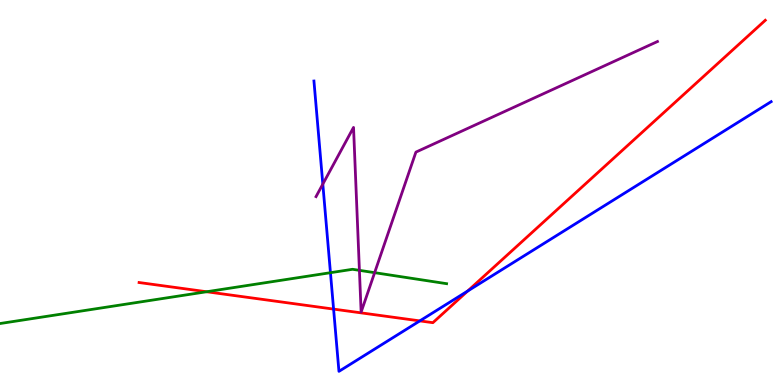[{'lines': ['blue', 'red'], 'intersections': [{'x': 4.3, 'y': 1.97}, {'x': 5.42, 'y': 1.67}, {'x': 6.03, 'y': 2.44}]}, {'lines': ['green', 'red'], 'intersections': [{'x': 2.67, 'y': 2.42}]}, {'lines': ['purple', 'red'], 'intersections': []}, {'lines': ['blue', 'green'], 'intersections': [{'x': 4.26, 'y': 2.92}]}, {'lines': ['blue', 'purple'], 'intersections': [{'x': 4.17, 'y': 5.22}]}, {'lines': ['green', 'purple'], 'intersections': [{'x': 4.64, 'y': 2.98}, {'x': 4.83, 'y': 2.92}]}]